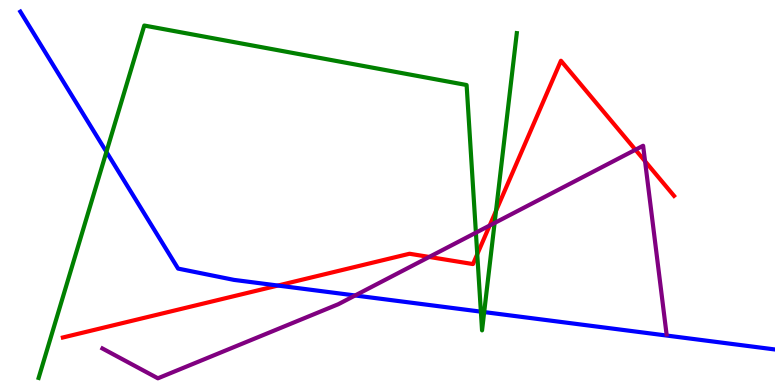[{'lines': ['blue', 'red'], 'intersections': [{'x': 3.59, 'y': 2.58}]}, {'lines': ['green', 'red'], 'intersections': [{'x': 6.16, 'y': 3.4}, {'x': 6.4, 'y': 4.52}]}, {'lines': ['purple', 'red'], 'intersections': [{'x': 5.54, 'y': 3.33}, {'x': 6.32, 'y': 4.14}, {'x': 8.2, 'y': 6.11}, {'x': 8.32, 'y': 5.81}]}, {'lines': ['blue', 'green'], 'intersections': [{'x': 1.37, 'y': 6.06}, {'x': 6.2, 'y': 1.91}, {'x': 6.25, 'y': 1.89}]}, {'lines': ['blue', 'purple'], 'intersections': [{'x': 4.58, 'y': 2.33}]}, {'lines': ['green', 'purple'], 'intersections': [{'x': 6.14, 'y': 3.96}, {'x': 6.38, 'y': 4.21}]}]